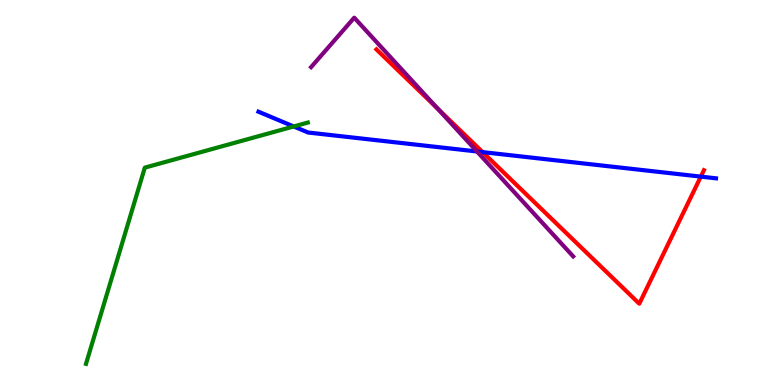[{'lines': ['blue', 'red'], 'intersections': [{'x': 6.23, 'y': 6.05}, {'x': 9.04, 'y': 5.41}]}, {'lines': ['green', 'red'], 'intersections': []}, {'lines': ['purple', 'red'], 'intersections': [{'x': 5.65, 'y': 7.18}]}, {'lines': ['blue', 'green'], 'intersections': [{'x': 3.79, 'y': 6.71}]}, {'lines': ['blue', 'purple'], 'intersections': [{'x': 6.15, 'y': 6.07}]}, {'lines': ['green', 'purple'], 'intersections': []}]